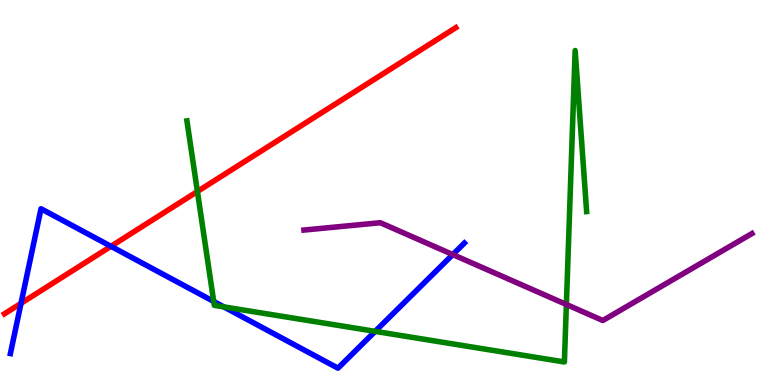[{'lines': ['blue', 'red'], 'intersections': [{'x': 0.271, 'y': 2.12}, {'x': 1.43, 'y': 3.6}]}, {'lines': ['green', 'red'], 'intersections': [{'x': 2.55, 'y': 5.03}]}, {'lines': ['purple', 'red'], 'intersections': []}, {'lines': ['blue', 'green'], 'intersections': [{'x': 2.76, 'y': 2.17}, {'x': 2.89, 'y': 2.03}, {'x': 4.84, 'y': 1.39}]}, {'lines': ['blue', 'purple'], 'intersections': [{'x': 5.84, 'y': 3.39}]}, {'lines': ['green', 'purple'], 'intersections': [{'x': 7.31, 'y': 2.09}]}]